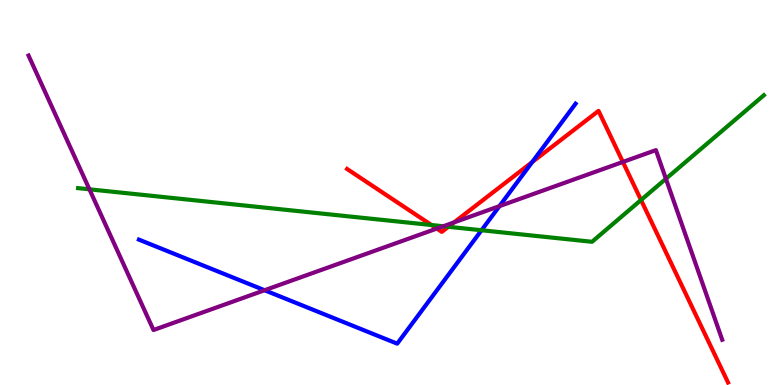[{'lines': ['blue', 'red'], 'intersections': [{'x': 6.87, 'y': 5.79}]}, {'lines': ['green', 'red'], 'intersections': [{'x': 5.57, 'y': 4.16}, {'x': 5.79, 'y': 4.11}, {'x': 8.27, 'y': 4.8}]}, {'lines': ['purple', 'red'], 'intersections': [{'x': 5.64, 'y': 4.06}, {'x': 5.86, 'y': 4.22}, {'x': 8.04, 'y': 5.79}]}, {'lines': ['blue', 'green'], 'intersections': [{'x': 6.21, 'y': 4.02}]}, {'lines': ['blue', 'purple'], 'intersections': [{'x': 3.41, 'y': 2.46}, {'x': 6.44, 'y': 4.65}]}, {'lines': ['green', 'purple'], 'intersections': [{'x': 1.15, 'y': 5.08}, {'x': 5.72, 'y': 4.12}, {'x': 8.59, 'y': 5.36}]}]